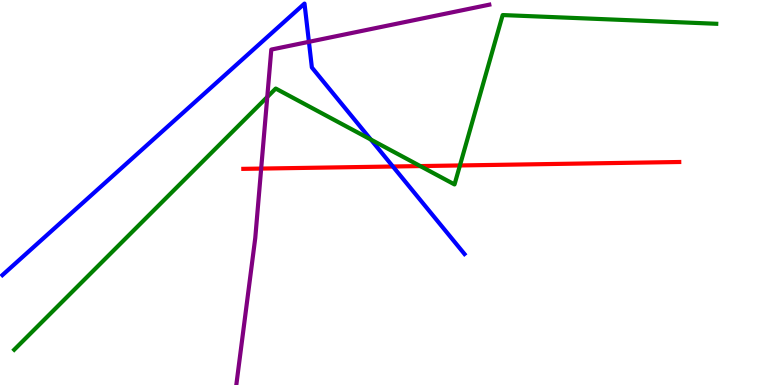[{'lines': ['blue', 'red'], 'intersections': [{'x': 5.07, 'y': 5.68}]}, {'lines': ['green', 'red'], 'intersections': [{'x': 5.42, 'y': 5.69}, {'x': 5.93, 'y': 5.7}]}, {'lines': ['purple', 'red'], 'intersections': [{'x': 3.37, 'y': 5.62}]}, {'lines': ['blue', 'green'], 'intersections': [{'x': 4.79, 'y': 6.37}]}, {'lines': ['blue', 'purple'], 'intersections': [{'x': 3.99, 'y': 8.91}]}, {'lines': ['green', 'purple'], 'intersections': [{'x': 3.45, 'y': 7.48}]}]